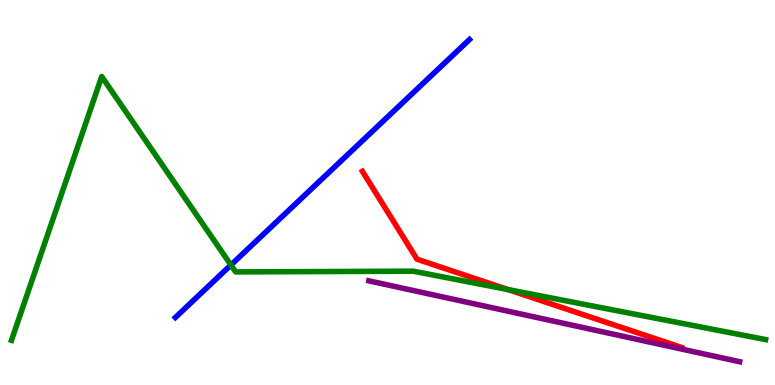[{'lines': ['blue', 'red'], 'intersections': []}, {'lines': ['green', 'red'], 'intersections': [{'x': 6.56, 'y': 2.48}]}, {'lines': ['purple', 'red'], 'intersections': []}, {'lines': ['blue', 'green'], 'intersections': [{'x': 2.98, 'y': 3.12}]}, {'lines': ['blue', 'purple'], 'intersections': []}, {'lines': ['green', 'purple'], 'intersections': []}]